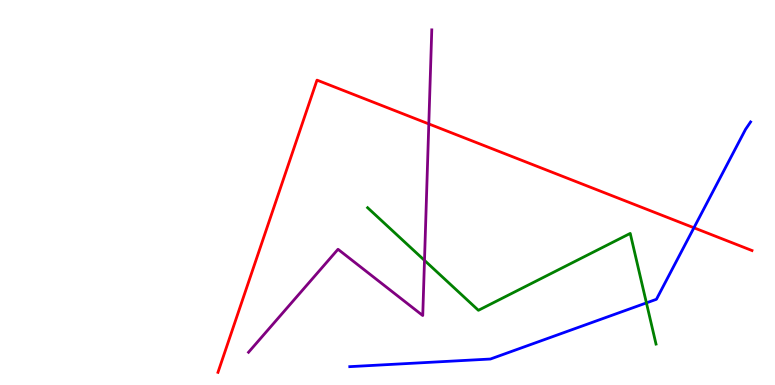[{'lines': ['blue', 'red'], 'intersections': [{'x': 8.95, 'y': 4.08}]}, {'lines': ['green', 'red'], 'intersections': []}, {'lines': ['purple', 'red'], 'intersections': [{'x': 5.53, 'y': 6.78}]}, {'lines': ['blue', 'green'], 'intersections': [{'x': 8.34, 'y': 2.13}]}, {'lines': ['blue', 'purple'], 'intersections': []}, {'lines': ['green', 'purple'], 'intersections': [{'x': 5.48, 'y': 3.24}]}]